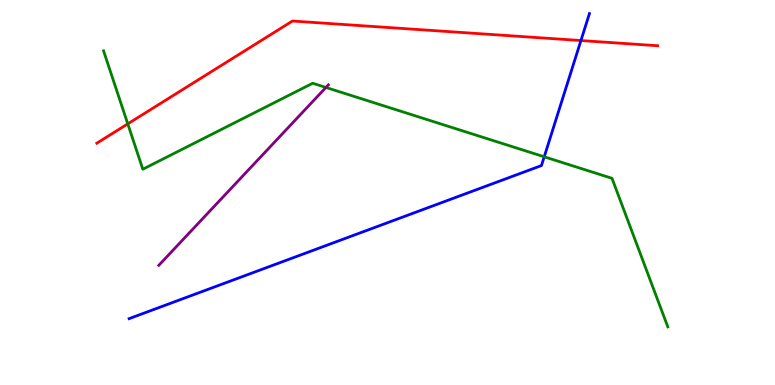[{'lines': ['blue', 'red'], 'intersections': [{'x': 7.5, 'y': 8.95}]}, {'lines': ['green', 'red'], 'intersections': [{'x': 1.65, 'y': 6.78}]}, {'lines': ['purple', 'red'], 'intersections': []}, {'lines': ['blue', 'green'], 'intersections': [{'x': 7.02, 'y': 5.93}]}, {'lines': ['blue', 'purple'], 'intersections': []}, {'lines': ['green', 'purple'], 'intersections': [{'x': 4.21, 'y': 7.73}]}]